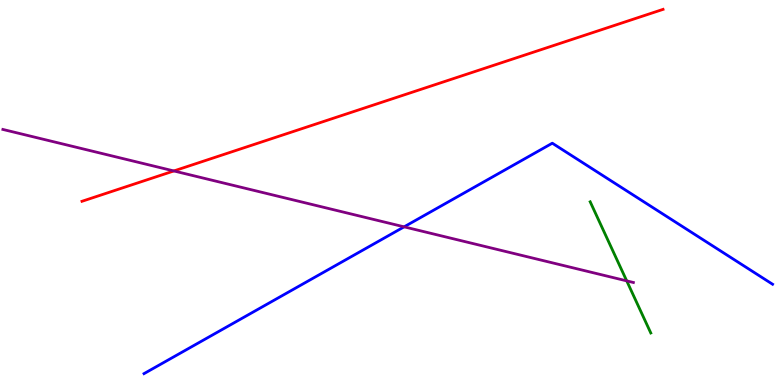[{'lines': ['blue', 'red'], 'intersections': []}, {'lines': ['green', 'red'], 'intersections': []}, {'lines': ['purple', 'red'], 'intersections': [{'x': 2.24, 'y': 5.56}]}, {'lines': ['blue', 'green'], 'intersections': []}, {'lines': ['blue', 'purple'], 'intersections': [{'x': 5.21, 'y': 4.11}]}, {'lines': ['green', 'purple'], 'intersections': [{'x': 8.09, 'y': 2.7}]}]